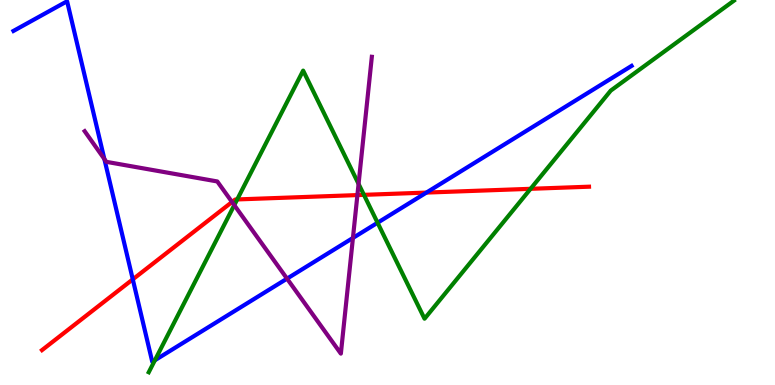[{'lines': ['blue', 'red'], 'intersections': [{'x': 1.71, 'y': 2.74}, {'x': 5.5, 'y': 5.0}]}, {'lines': ['green', 'red'], 'intersections': [{'x': 3.06, 'y': 4.82}, {'x': 4.7, 'y': 4.94}, {'x': 6.85, 'y': 5.1}]}, {'lines': ['purple', 'red'], 'intersections': [{'x': 2.99, 'y': 4.75}, {'x': 4.61, 'y': 4.93}]}, {'lines': ['blue', 'green'], 'intersections': [{'x': 2.0, 'y': 0.643}, {'x': 4.87, 'y': 4.21}]}, {'lines': ['blue', 'purple'], 'intersections': [{'x': 1.35, 'y': 5.87}, {'x': 3.7, 'y': 2.76}, {'x': 4.55, 'y': 3.82}]}, {'lines': ['green', 'purple'], 'intersections': [{'x': 3.02, 'y': 4.67}, {'x': 4.63, 'y': 5.22}]}]